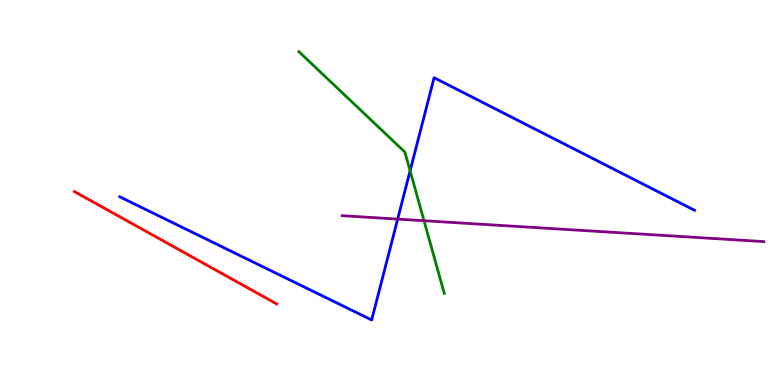[{'lines': ['blue', 'red'], 'intersections': []}, {'lines': ['green', 'red'], 'intersections': []}, {'lines': ['purple', 'red'], 'intersections': []}, {'lines': ['blue', 'green'], 'intersections': [{'x': 5.29, 'y': 5.56}]}, {'lines': ['blue', 'purple'], 'intersections': [{'x': 5.13, 'y': 4.31}]}, {'lines': ['green', 'purple'], 'intersections': [{'x': 5.47, 'y': 4.27}]}]